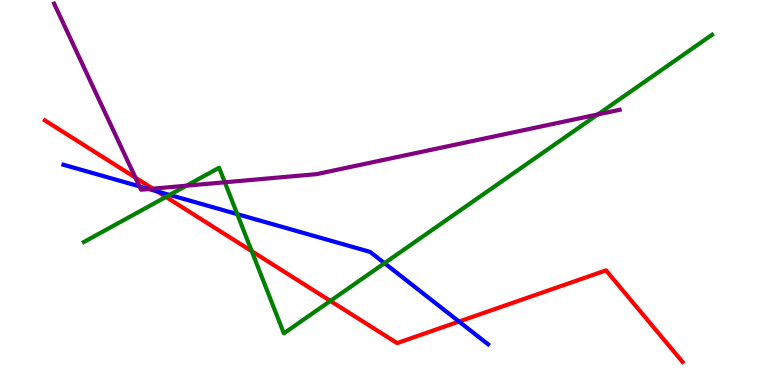[{'lines': ['blue', 'red'], 'intersections': [{'x': 2.03, 'y': 5.03}, {'x': 5.92, 'y': 1.65}]}, {'lines': ['green', 'red'], 'intersections': [{'x': 2.14, 'y': 4.88}, {'x': 3.25, 'y': 3.48}, {'x': 4.26, 'y': 2.18}]}, {'lines': ['purple', 'red'], 'intersections': [{'x': 1.75, 'y': 5.39}, {'x': 1.97, 'y': 5.1}]}, {'lines': ['blue', 'green'], 'intersections': [{'x': 2.19, 'y': 4.94}, {'x': 3.06, 'y': 4.44}, {'x': 4.96, 'y': 3.16}]}, {'lines': ['blue', 'purple'], 'intersections': [{'x': 1.8, 'y': 5.16}, {'x': 1.92, 'y': 5.09}]}, {'lines': ['green', 'purple'], 'intersections': [{'x': 2.41, 'y': 5.18}, {'x': 2.9, 'y': 5.27}, {'x': 7.71, 'y': 7.03}]}]